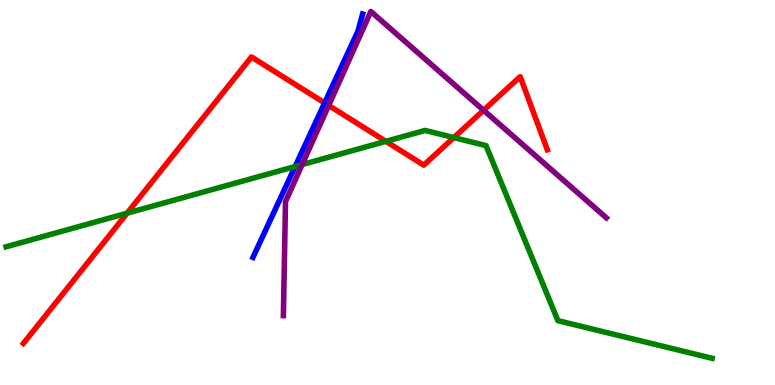[{'lines': ['blue', 'red'], 'intersections': [{'x': 4.19, 'y': 7.33}]}, {'lines': ['green', 'red'], 'intersections': [{'x': 1.64, 'y': 4.46}, {'x': 4.98, 'y': 6.33}, {'x': 5.86, 'y': 6.43}]}, {'lines': ['purple', 'red'], 'intersections': [{'x': 4.24, 'y': 7.26}, {'x': 6.24, 'y': 7.14}]}, {'lines': ['blue', 'green'], 'intersections': [{'x': 3.81, 'y': 5.67}]}, {'lines': ['blue', 'purple'], 'intersections': []}, {'lines': ['green', 'purple'], 'intersections': [{'x': 3.9, 'y': 5.73}]}]